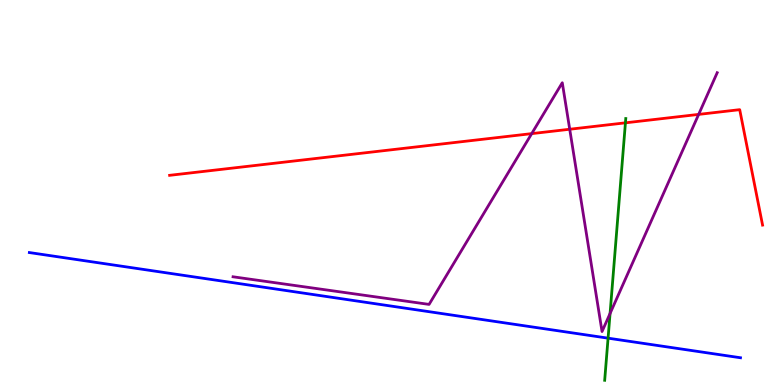[{'lines': ['blue', 'red'], 'intersections': []}, {'lines': ['green', 'red'], 'intersections': [{'x': 8.07, 'y': 6.81}]}, {'lines': ['purple', 'red'], 'intersections': [{'x': 6.86, 'y': 6.53}, {'x': 7.35, 'y': 6.64}, {'x': 9.01, 'y': 7.03}]}, {'lines': ['blue', 'green'], 'intersections': [{'x': 7.85, 'y': 1.22}]}, {'lines': ['blue', 'purple'], 'intersections': []}, {'lines': ['green', 'purple'], 'intersections': [{'x': 7.87, 'y': 1.86}]}]